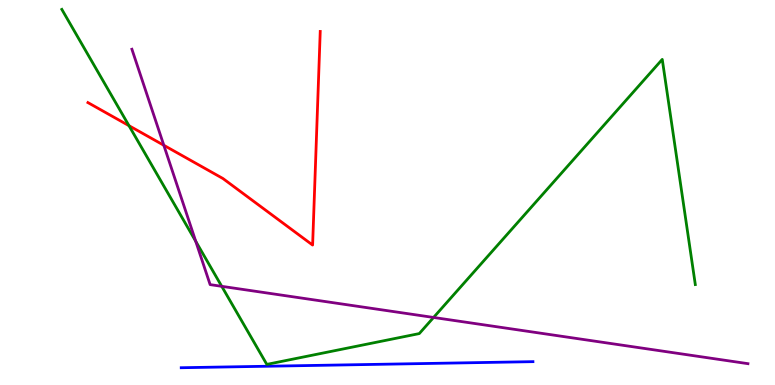[{'lines': ['blue', 'red'], 'intersections': []}, {'lines': ['green', 'red'], 'intersections': [{'x': 1.66, 'y': 6.74}]}, {'lines': ['purple', 'red'], 'intersections': [{'x': 2.11, 'y': 6.23}]}, {'lines': ['blue', 'green'], 'intersections': []}, {'lines': ['blue', 'purple'], 'intersections': []}, {'lines': ['green', 'purple'], 'intersections': [{'x': 2.53, 'y': 3.73}, {'x': 2.86, 'y': 2.56}, {'x': 5.59, 'y': 1.75}]}]